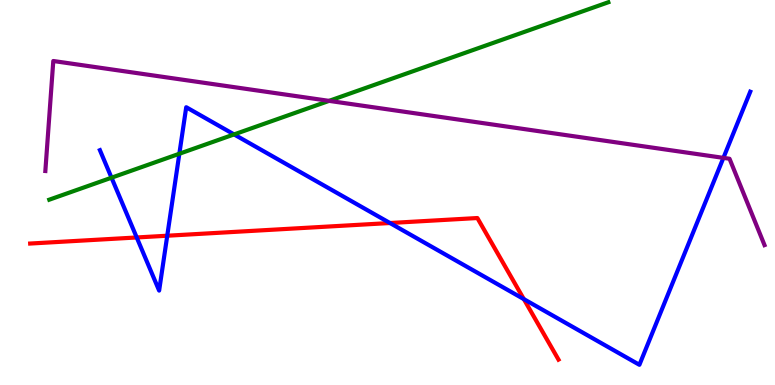[{'lines': ['blue', 'red'], 'intersections': [{'x': 1.76, 'y': 3.83}, {'x': 2.16, 'y': 3.88}, {'x': 5.03, 'y': 4.21}, {'x': 6.76, 'y': 2.23}]}, {'lines': ['green', 'red'], 'intersections': []}, {'lines': ['purple', 'red'], 'intersections': []}, {'lines': ['blue', 'green'], 'intersections': [{'x': 1.44, 'y': 5.38}, {'x': 2.31, 'y': 6.01}, {'x': 3.02, 'y': 6.51}]}, {'lines': ['blue', 'purple'], 'intersections': [{'x': 9.33, 'y': 5.9}]}, {'lines': ['green', 'purple'], 'intersections': [{'x': 4.25, 'y': 7.38}]}]